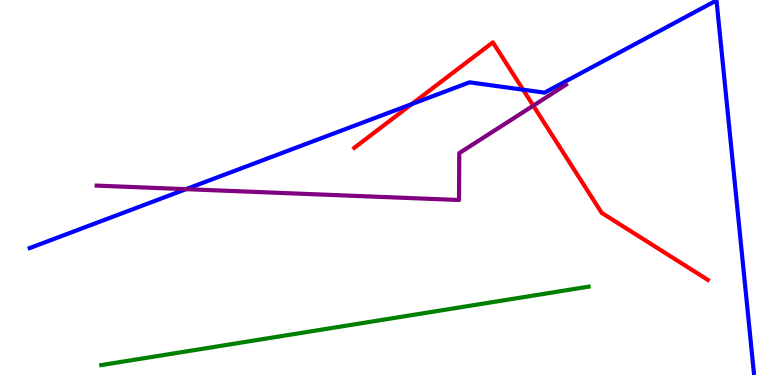[{'lines': ['blue', 'red'], 'intersections': [{'x': 5.31, 'y': 7.3}, {'x': 6.75, 'y': 7.67}]}, {'lines': ['green', 'red'], 'intersections': []}, {'lines': ['purple', 'red'], 'intersections': [{'x': 6.88, 'y': 7.26}]}, {'lines': ['blue', 'green'], 'intersections': []}, {'lines': ['blue', 'purple'], 'intersections': [{'x': 2.4, 'y': 5.09}]}, {'lines': ['green', 'purple'], 'intersections': []}]